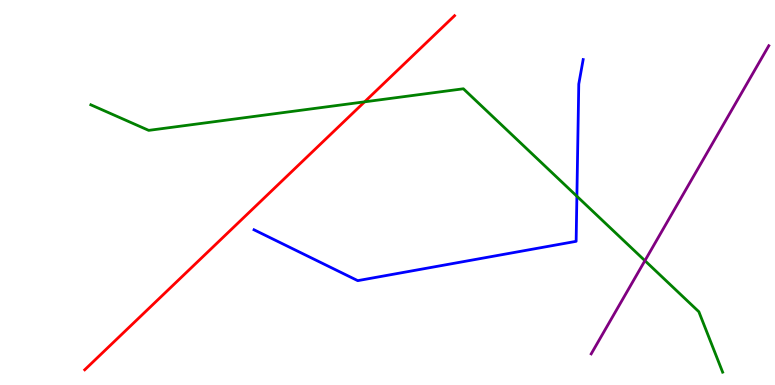[{'lines': ['blue', 'red'], 'intersections': []}, {'lines': ['green', 'red'], 'intersections': [{'x': 4.7, 'y': 7.35}]}, {'lines': ['purple', 'red'], 'intersections': []}, {'lines': ['blue', 'green'], 'intersections': [{'x': 7.44, 'y': 4.9}]}, {'lines': ['blue', 'purple'], 'intersections': []}, {'lines': ['green', 'purple'], 'intersections': [{'x': 8.32, 'y': 3.23}]}]